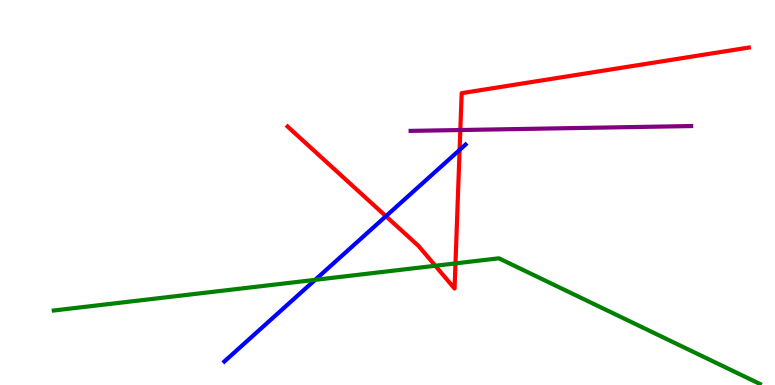[{'lines': ['blue', 'red'], 'intersections': [{'x': 4.98, 'y': 4.38}, {'x': 5.93, 'y': 6.11}]}, {'lines': ['green', 'red'], 'intersections': [{'x': 5.62, 'y': 3.1}, {'x': 5.88, 'y': 3.16}]}, {'lines': ['purple', 'red'], 'intersections': [{'x': 5.94, 'y': 6.62}]}, {'lines': ['blue', 'green'], 'intersections': [{'x': 4.07, 'y': 2.73}]}, {'lines': ['blue', 'purple'], 'intersections': []}, {'lines': ['green', 'purple'], 'intersections': []}]